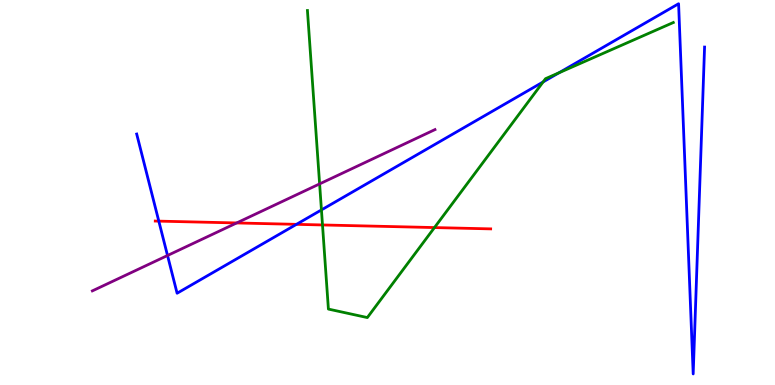[{'lines': ['blue', 'red'], 'intersections': [{'x': 2.05, 'y': 4.26}, {'x': 3.83, 'y': 4.17}]}, {'lines': ['green', 'red'], 'intersections': [{'x': 4.16, 'y': 4.16}, {'x': 5.61, 'y': 4.09}]}, {'lines': ['purple', 'red'], 'intersections': [{'x': 3.05, 'y': 4.21}]}, {'lines': ['blue', 'green'], 'intersections': [{'x': 4.15, 'y': 4.55}, {'x': 7.01, 'y': 7.87}, {'x': 7.21, 'y': 8.11}]}, {'lines': ['blue', 'purple'], 'intersections': [{'x': 2.16, 'y': 3.36}]}, {'lines': ['green', 'purple'], 'intersections': [{'x': 4.12, 'y': 5.22}]}]